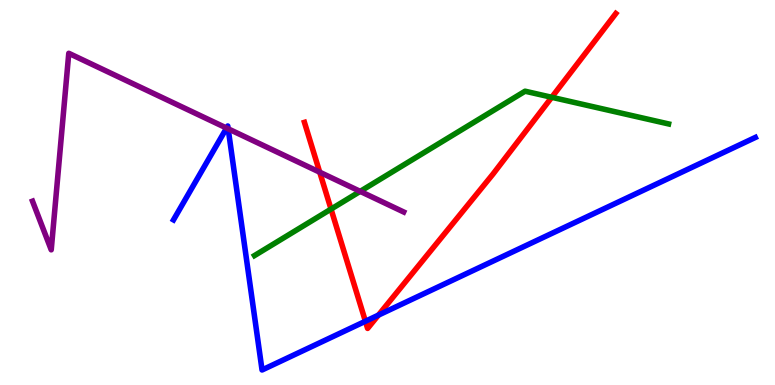[{'lines': ['blue', 'red'], 'intersections': [{'x': 4.71, 'y': 1.66}, {'x': 4.88, 'y': 1.81}]}, {'lines': ['green', 'red'], 'intersections': [{'x': 4.27, 'y': 4.57}, {'x': 7.12, 'y': 7.47}]}, {'lines': ['purple', 'red'], 'intersections': [{'x': 4.13, 'y': 5.53}]}, {'lines': ['blue', 'green'], 'intersections': []}, {'lines': ['blue', 'purple'], 'intersections': [{'x': 2.92, 'y': 6.67}, {'x': 2.94, 'y': 6.65}]}, {'lines': ['green', 'purple'], 'intersections': [{'x': 4.65, 'y': 5.03}]}]